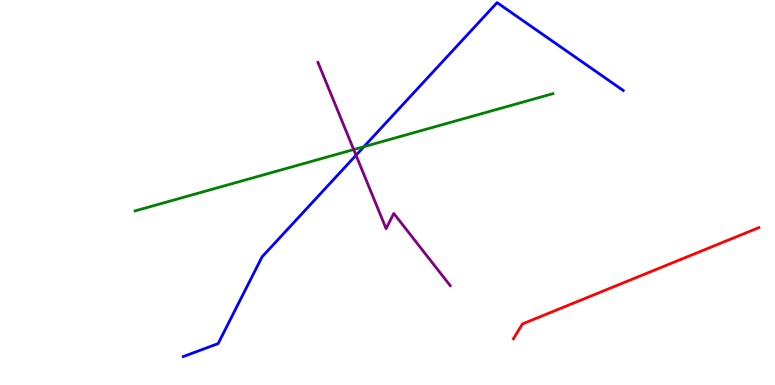[{'lines': ['blue', 'red'], 'intersections': []}, {'lines': ['green', 'red'], 'intersections': []}, {'lines': ['purple', 'red'], 'intersections': []}, {'lines': ['blue', 'green'], 'intersections': [{'x': 4.7, 'y': 6.19}]}, {'lines': ['blue', 'purple'], 'intersections': [{'x': 4.59, 'y': 5.97}]}, {'lines': ['green', 'purple'], 'intersections': [{'x': 4.56, 'y': 6.12}]}]